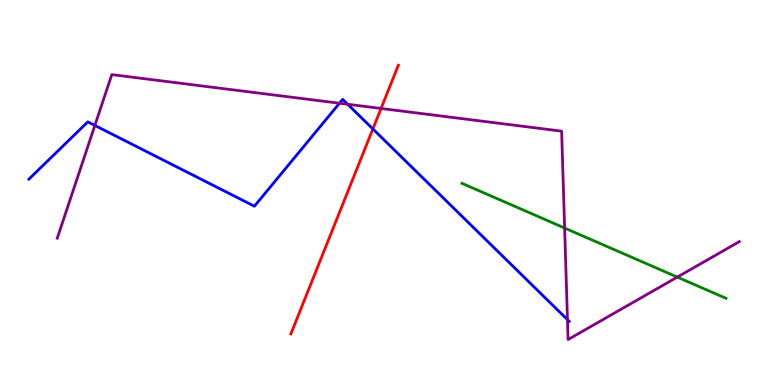[{'lines': ['blue', 'red'], 'intersections': [{'x': 4.81, 'y': 6.65}]}, {'lines': ['green', 'red'], 'intersections': []}, {'lines': ['purple', 'red'], 'intersections': [{'x': 4.92, 'y': 7.18}]}, {'lines': ['blue', 'green'], 'intersections': []}, {'lines': ['blue', 'purple'], 'intersections': [{'x': 1.22, 'y': 6.74}, {'x': 4.38, 'y': 7.32}, {'x': 4.49, 'y': 7.29}, {'x': 7.32, 'y': 1.7}]}, {'lines': ['green', 'purple'], 'intersections': [{'x': 7.29, 'y': 4.08}, {'x': 8.74, 'y': 2.8}]}]